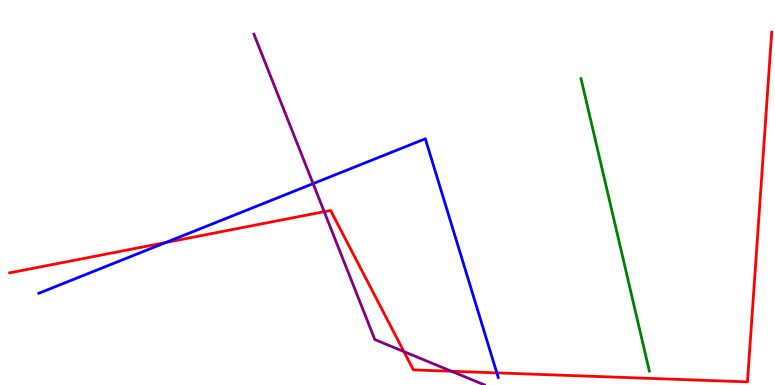[{'lines': ['blue', 'red'], 'intersections': [{'x': 2.14, 'y': 3.7}, {'x': 6.41, 'y': 0.315}]}, {'lines': ['green', 'red'], 'intersections': []}, {'lines': ['purple', 'red'], 'intersections': [{'x': 4.18, 'y': 4.5}, {'x': 5.21, 'y': 0.868}, {'x': 5.83, 'y': 0.357}]}, {'lines': ['blue', 'green'], 'intersections': []}, {'lines': ['blue', 'purple'], 'intersections': [{'x': 4.04, 'y': 5.23}]}, {'lines': ['green', 'purple'], 'intersections': []}]